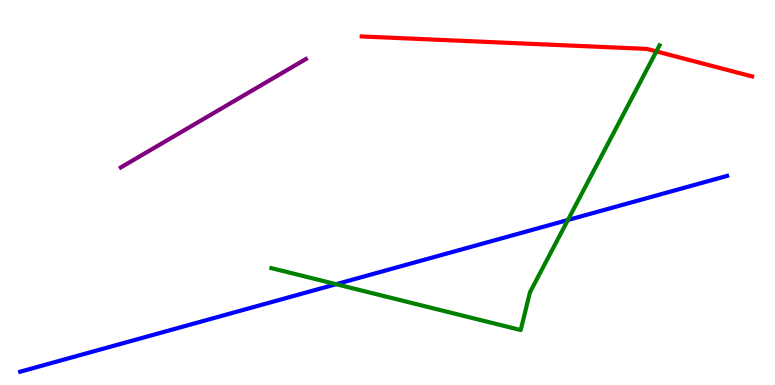[{'lines': ['blue', 'red'], 'intersections': []}, {'lines': ['green', 'red'], 'intersections': [{'x': 8.47, 'y': 8.67}]}, {'lines': ['purple', 'red'], 'intersections': []}, {'lines': ['blue', 'green'], 'intersections': [{'x': 4.34, 'y': 2.62}, {'x': 7.33, 'y': 4.29}]}, {'lines': ['blue', 'purple'], 'intersections': []}, {'lines': ['green', 'purple'], 'intersections': []}]